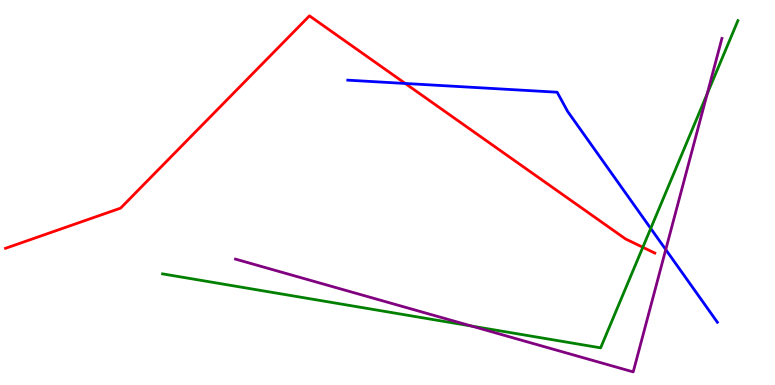[{'lines': ['blue', 'red'], 'intersections': [{'x': 5.23, 'y': 7.83}]}, {'lines': ['green', 'red'], 'intersections': [{'x': 8.29, 'y': 3.58}]}, {'lines': ['purple', 'red'], 'intersections': []}, {'lines': ['blue', 'green'], 'intersections': [{'x': 8.4, 'y': 4.07}]}, {'lines': ['blue', 'purple'], 'intersections': [{'x': 8.59, 'y': 3.52}]}, {'lines': ['green', 'purple'], 'intersections': [{'x': 6.08, 'y': 1.53}, {'x': 9.12, 'y': 7.56}]}]